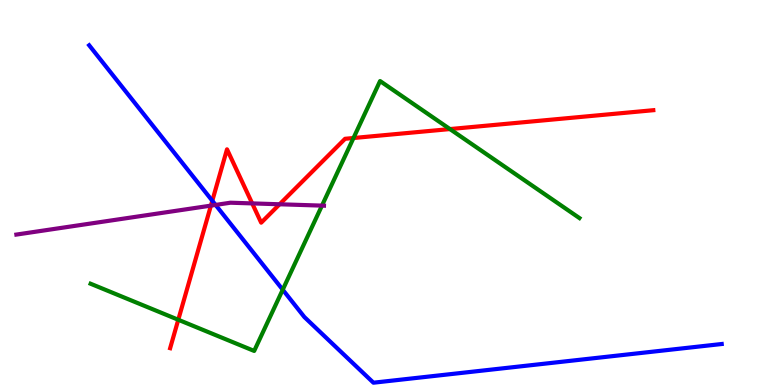[{'lines': ['blue', 'red'], 'intersections': [{'x': 2.74, 'y': 4.79}]}, {'lines': ['green', 'red'], 'intersections': [{'x': 2.3, 'y': 1.69}, {'x': 4.56, 'y': 6.42}, {'x': 5.81, 'y': 6.65}]}, {'lines': ['purple', 'red'], 'intersections': [{'x': 2.72, 'y': 4.66}, {'x': 3.25, 'y': 4.72}, {'x': 3.61, 'y': 4.69}]}, {'lines': ['blue', 'green'], 'intersections': [{'x': 3.65, 'y': 2.48}]}, {'lines': ['blue', 'purple'], 'intersections': [{'x': 2.78, 'y': 4.68}]}, {'lines': ['green', 'purple'], 'intersections': [{'x': 4.15, 'y': 4.66}]}]